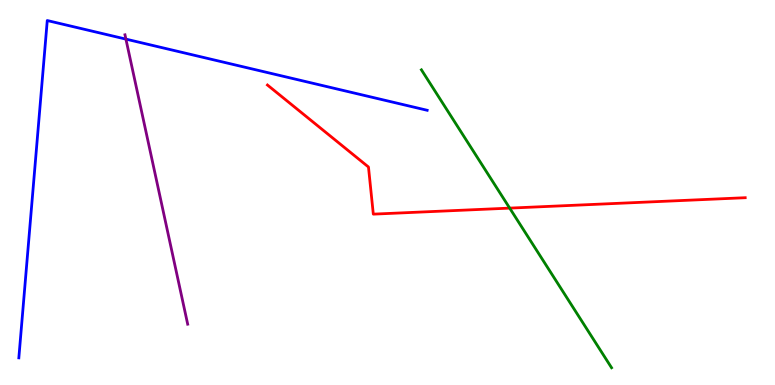[{'lines': ['blue', 'red'], 'intersections': []}, {'lines': ['green', 'red'], 'intersections': [{'x': 6.58, 'y': 4.59}]}, {'lines': ['purple', 'red'], 'intersections': []}, {'lines': ['blue', 'green'], 'intersections': []}, {'lines': ['blue', 'purple'], 'intersections': [{'x': 1.62, 'y': 8.98}]}, {'lines': ['green', 'purple'], 'intersections': []}]